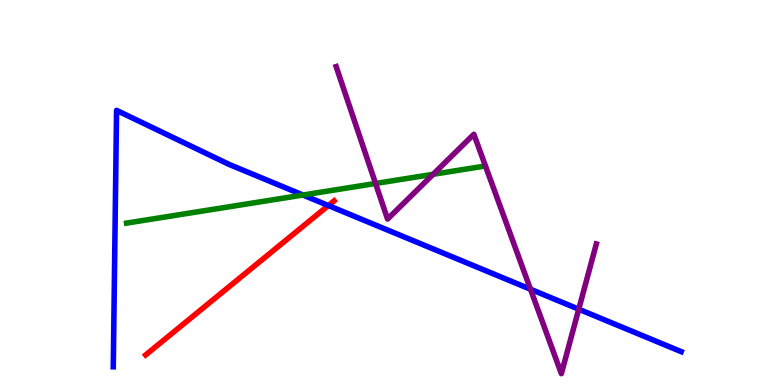[{'lines': ['blue', 'red'], 'intersections': [{'x': 4.24, 'y': 4.66}]}, {'lines': ['green', 'red'], 'intersections': []}, {'lines': ['purple', 'red'], 'intersections': []}, {'lines': ['blue', 'green'], 'intersections': [{'x': 3.91, 'y': 4.93}]}, {'lines': ['blue', 'purple'], 'intersections': [{'x': 6.85, 'y': 2.49}, {'x': 7.47, 'y': 1.97}]}, {'lines': ['green', 'purple'], 'intersections': [{'x': 4.85, 'y': 5.23}, {'x': 5.59, 'y': 5.47}]}]